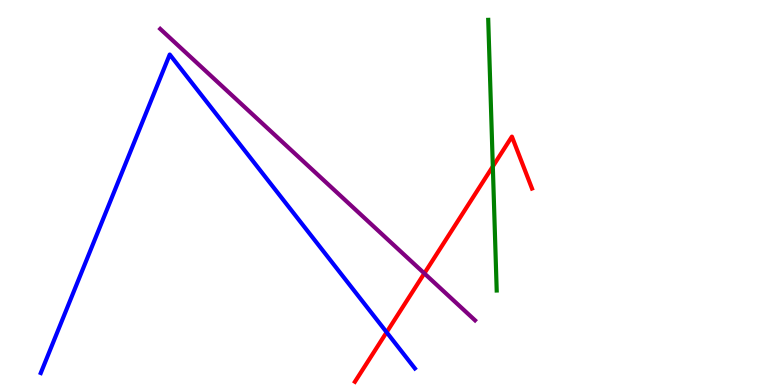[{'lines': ['blue', 'red'], 'intersections': [{'x': 4.99, 'y': 1.37}]}, {'lines': ['green', 'red'], 'intersections': [{'x': 6.36, 'y': 5.68}]}, {'lines': ['purple', 'red'], 'intersections': [{'x': 5.48, 'y': 2.9}]}, {'lines': ['blue', 'green'], 'intersections': []}, {'lines': ['blue', 'purple'], 'intersections': []}, {'lines': ['green', 'purple'], 'intersections': []}]